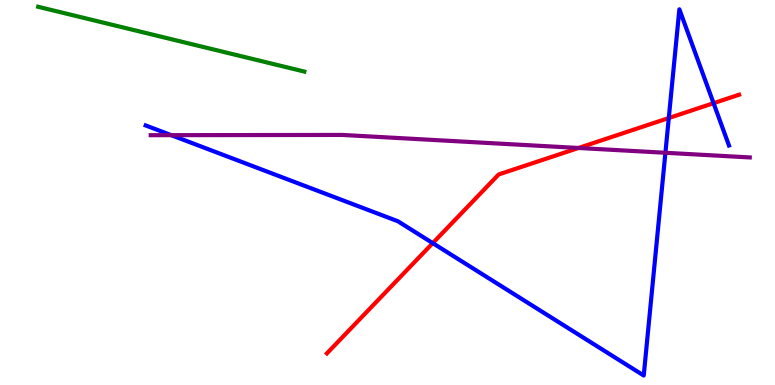[{'lines': ['blue', 'red'], 'intersections': [{'x': 5.58, 'y': 3.69}, {'x': 8.63, 'y': 6.93}, {'x': 9.21, 'y': 7.32}]}, {'lines': ['green', 'red'], 'intersections': []}, {'lines': ['purple', 'red'], 'intersections': [{'x': 7.46, 'y': 6.16}]}, {'lines': ['blue', 'green'], 'intersections': []}, {'lines': ['blue', 'purple'], 'intersections': [{'x': 2.21, 'y': 6.49}, {'x': 8.59, 'y': 6.03}]}, {'lines': ['green', 'purple'], 'intersections': []}]